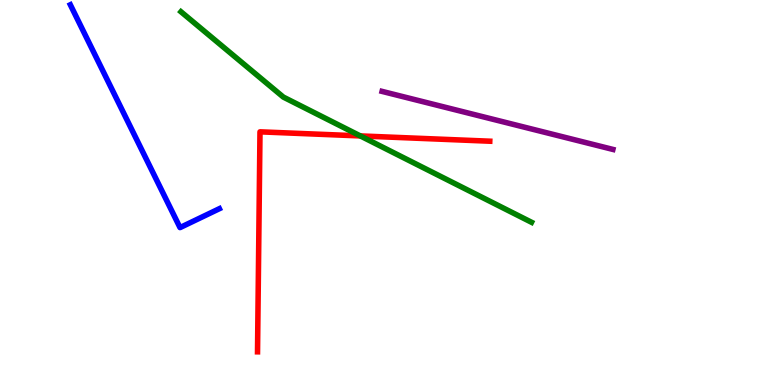[{'lines': ['blue', 'red'], 'intersections': []}, {'lines': ['green', 'red'], 'intersections': [{'x': 4.65, 'y': 6.47}]}, {'lines': ['purple', 'red'], 'intersections': []}, {'lines': ['blue', 'green'], 'intersections': []}, {'lines': ['blue', 'purple'], 'intersections': []}, {'lines': ['green', 'purple'], 'intersections': []}]